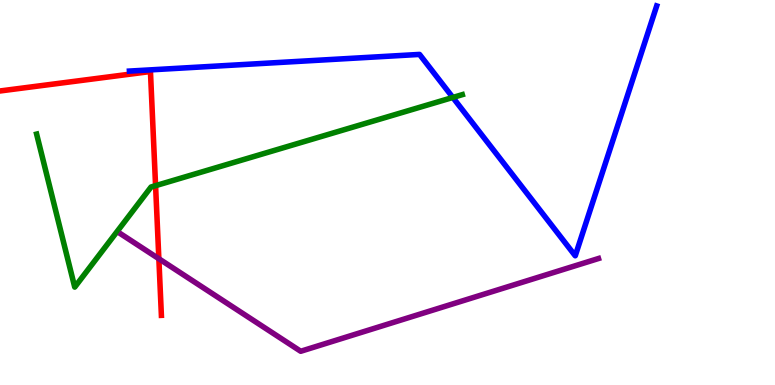[{'lines': ['blue', 'red'], 'intersections': []}, {'lines': ['green', 'red'], 'intersections': [{'x': 2.01, 'y': 5.18}]}, {'lines': ['purple', 'red'], 'intersections': [{'x': 2.05, 'y': 3.28}]}, {'lines': ['blue', 'green'], 'intersections': [{'x': 5.84, 'y': 7.47}]}, {'lines': ['blue', 'purple'], 'intersections': []}, {'lines': ['green', 'purple'], 'intersections': []}]